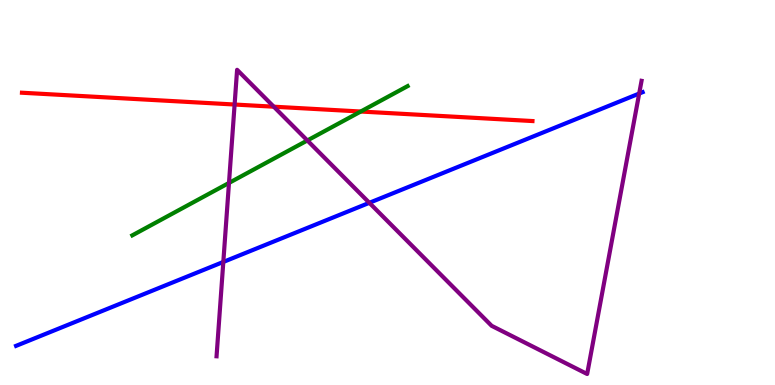[{'lines': ['blue', 'red'], 'intersections': []}, {'lines': ['green', 'red'], 'intersections': [{'x': 4.65, 'y': 7.1}]}, {'lines': ['purple', 'red'], 'intersections': [{'x': 3.03, 'y': 7.29}, {'x': 3.53, 'y': 7.23}]}, {'lines': ['blue', 'green'], 'intersections': []}, {'lines': ['blue', 'purple'], 'intersections': [{'x': 2.88, 'y': 3.2}, {'x': 4.77, 'y': 4.73}, {'x': 8.25, 'y': 7.57}]}, {'lines': ['green', 'purple'], 'intersections': [{'x': 2.95, 'y': 5.25}, {'x': 3.97, 'y': 6.35}]}]